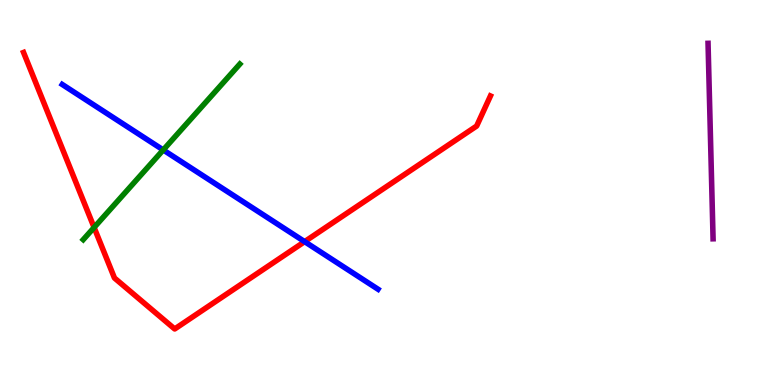[{'lines': ['blue', 'red'], 'intersections': [{'x': 3.93, 'y': 3.72}]}, {'lines': ['green', 'red'], 'intersections': [{'x': 1.21, 'y': 4.09}]}, {'lines': ['purple', 'red'], 'intersections': []}, {'lines': ['blue', 'green'], 'intersections': [{'x': 2.11, 'y': 6.11}]}, {'lines': ['blue', 'purple'], 'intersections': []}, {'lines': ['green', 'purple'], 'intersections': []}]